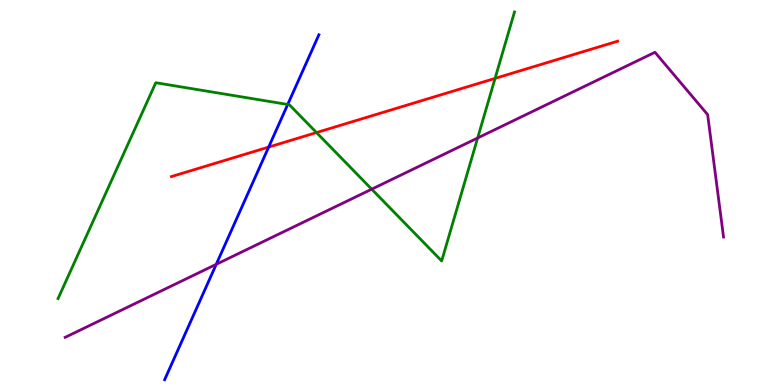[{'lines': ['blue', 'red'], 'intersections': [{'x': 3.47, 'y': 6.18}]}, {'lines': ['green', 'red'], 'intersections': [{'x': 4.08, 'y': 6.56}, {'x': 6.39, 'y': 7.96}]}, {'lines': ['purple', 'red'], 'intersections': []}, {'lines': ['blue', 'green'], 'intersections': [{'x': 3.71, 'y': 7.29}]}, {'lines': ['blue', 'purple'], 'intersections': [{'x': 2.79, 'y': 3.13}]}, {'lines': ['green', 'purple'], 'intersections': [{'x': 4.8, 'y': 5.09}, {'x': 6.16, 'y': 6.42}]}]